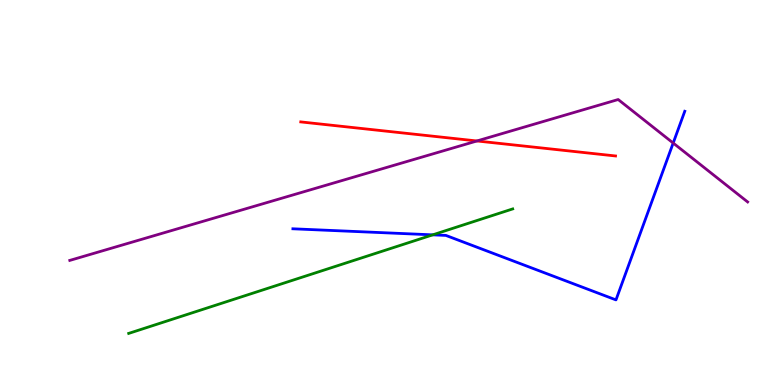[{'lines': ['blue', 'red'], 'intersections': []}, {'lines': ['green', 'red'], 'intersections': []}, {'lines': ['purple', 'red'], 'intersections': [{'x': 6.15, 'y': 6.34}]}, {'lines': ['blue', 'green'], 'intersections': [{'x': 5.58, 'y': 3.9}]}, {'lines': ['blue', 'purple'], 'intersections': [{'x': 8.69, 'y': 6.28}]}, {'lines': ['green', 'purple'], 'intersections': []}]